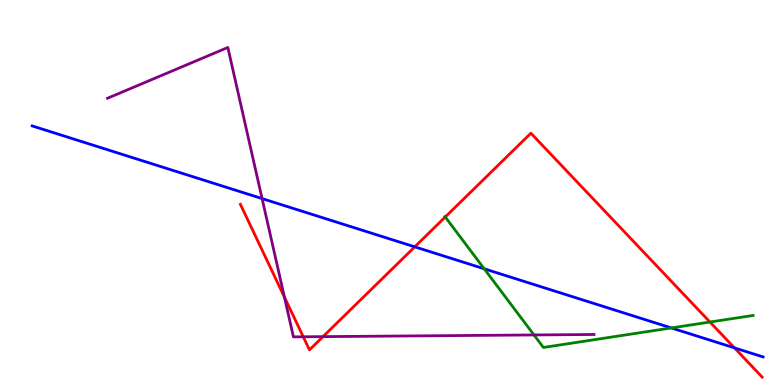[{'lines': ['blue', 'red'], 'intersections': [{'x': 5.35, 'y': 3.59}, {'x': 9.48, 'y': 0.964}]}, {'lines': ['green', 'red'], 'intersections': [{'x': 5.75, 'y': 4.36}, {'x': 9.16, 'y': 1.64}]}, {'lines': ['purple', 'red'], 'intersections': [{'x': 3.67, 'y': 2.28}, {'x': 3.91, 'y': 1.25}, {'x': 4.17, 'y': 1.26}]}, {'lines': ['blue', 'green'], 'intersections': [{'x': 6.25, 'y': 3.02}, {'x': 8.66, 'y': 1.48}]}, {'lines': ['blue', 'purple'], 'intersections': [{'x': 3.38, 'y': 4.84}]}, {'lines': ['green', 'purple'], 'intersections': [{'x': 6.89, 'y': 1.3}]}]